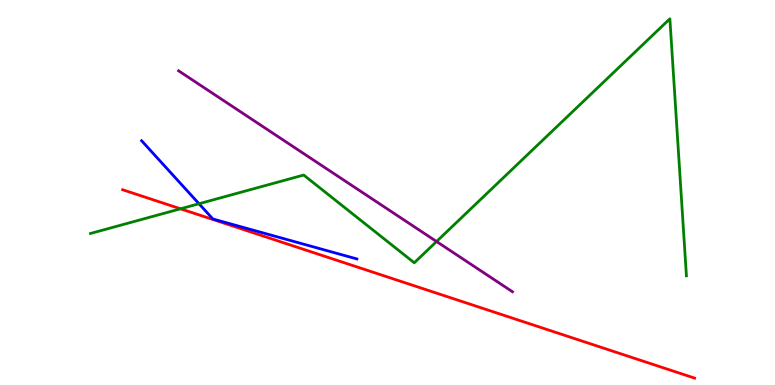[{'lines': ['blue', 'red'], 'intersections': []}, {'lines': ['green', 'red'], 'intersections': [{'x': 2.33, 'y': 4.58}]}, {'lines': ['purple', 'red'], 'intersections': []}, {'lines': ['blue', 'green'], 'intersections': [{'x': 2.57, 'y': 4.71}]}, {'lines': ['blue', 'purple'], 'intersections': []}, {'lines': ['green', 'purple'], 'intersections': [{'x': 5.63, 'y': 3.73}]}]